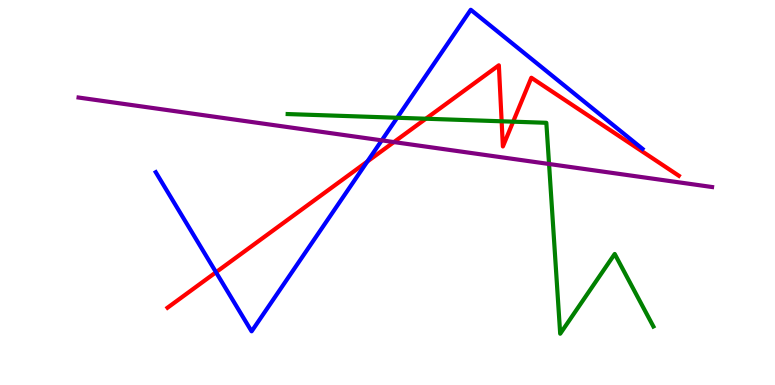[{'lines': ['blue', 'red'], 'intersections': [{'x': 2.79, 'y': 2.93}, {'x': 4.74, 'y': 5.8}]}, {'lines': ['green', 'red'], 'intersections': [{'x': 5.49, 'y': 6.92}, {'x': 6.47, 'y': 6.85}, {'x': 6.62, 'y': 6.84}]}, {'lines': ['purple', 'red'], 'intersections': [{'x': 5.08, 'y': 6.31}]}, {'lines': ['blue', 'green'], 'intersections': [{'x': 5.12, 'y': 6.94}]}, {'lines': ['blue', 'purple'], 'intersections': [{'x': 4.93, 'y': 6.35}]}, {'lines': ['green', 'purple'], 'intersections': [{'x': 7.08, 'y': 5.74}]}]